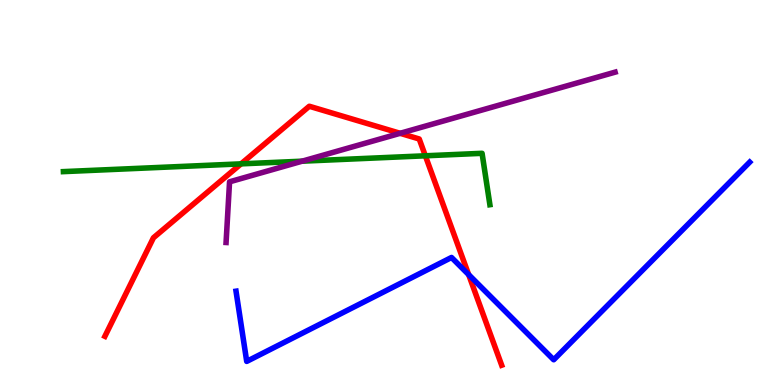[{'lines': ['blue', 'red'], 'intersections': [{'x': 6.05, 'y': 2.87}]}, {'lines': ['green', 'red'], 'intersections': [{'x': 3.11, 'y': 5.74}, {'x': 5.49, 'y': 5.95}]}, {'lines': ['purple', 'red'], 'intersections': [{'x': 5.16, 'y': 6.54}]}, {'lines': ['blue', 'green'], 'intersections': []}, {'lines': ['blue', 'purple'], 'intersections': []}, {'lines': ['green', 'purple'], 'intersections': [{'x': 3.9, 'y': 5.81}]}]